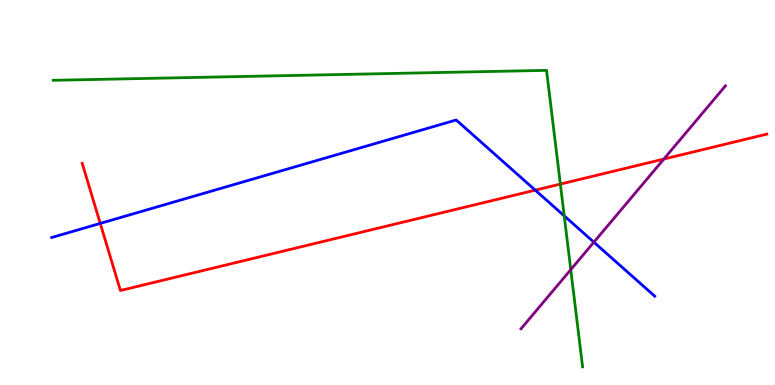[{'lines': ['blue', 'red'], 'intersections': [{'x': 1.29, 'y': 4.2}, {'x': 6.91, 'y': 5.06}]}, {'lines': ['green', 'red'], 'intersections': [{'x': 7.23, 'y': 5.22}]}, {'lines': ['purple', 'red'], 'intersections': [{'x': 8.57, 'y': 5.87}]}, {'lines': ['blue', 'green'], 'intersections': [{'x': 7.28, 'y': 4.39}]}, {'lines': ['blue', 'purple'], 'intersections': [{'x': 7.66, 'y': 3.71}]}, {'lines': ['green', 'purple'], 'intersections': [{'x': 7.36, 'y': 3.0}]}]